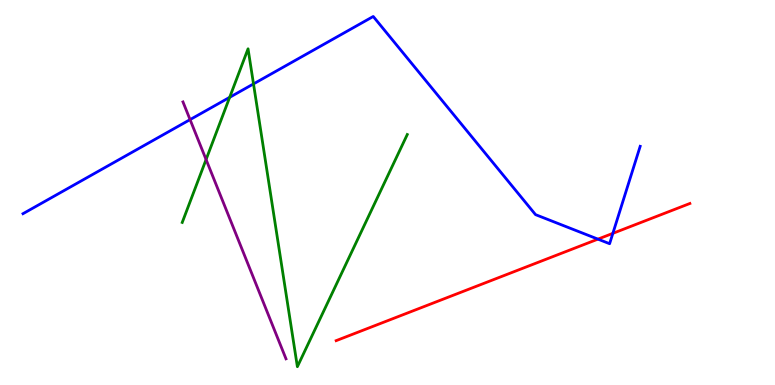[{'lines': ['blue', 'red'], 'intersections': [{'x': 7.72, 'y': 3.79}, {'x': 7.91, 'y': 3.94}]}, {'lines': ['green', 'red'], 'intersections': []}, {'lines': ['purple', 'red'], 'intersections': []}, {'lines': ['blue', 'green'], 'intersections': [{'x': 2.96, 'y': 7.47}, {'x': 3.27, 'y': 7.82}]}, {'lines': ['blue', 'purple'], 'intersections': [{'x': 2.45, 'y': 6.89}]}, {'lines': ['green', 'purple'], 'intersections': [{'x': 2.66, 'y': 5.86}]}]